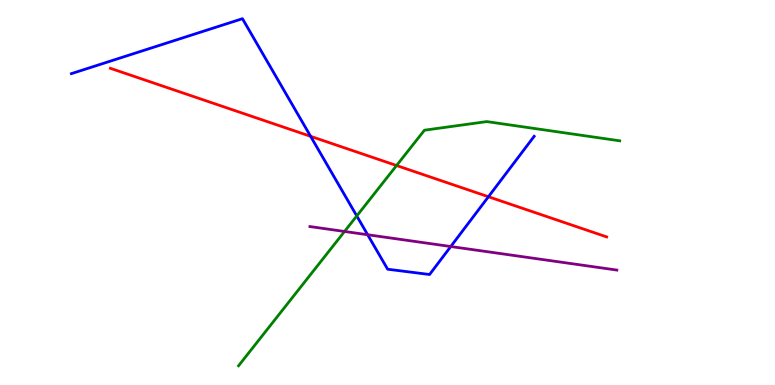[{'lines': ['blue', 'red'], 'intersections': [{'x': 4.01, 'y': 6.46}, {'x': 6.3, 'y': 4.89}]}, {'lines': ['green', 'red'], 'intersections': [{'x': 5.12, 'y': 5.7}]}, {'lines': ['purple', 'red'], 'intersections': []}, {'lines': ['blue', 'green'], 'intersections': [{'x': 4.6, 'y': 4.39}]}, {'lines': ['blue', 'purple'], 'intersections': [{'x': 4.74, 'y': 3.9}, {'x': 5.82, 'y': 3.6}]}, {'lines': ['green', 'purple'], 'intersections': [{'x': 4.45, 'y': 3.99}]}]